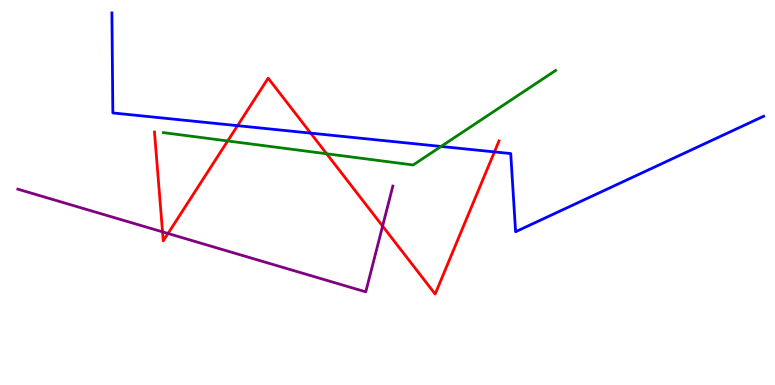[{'lines': ['blue', 'red'], 'intersections': [{'x': 3.07, 'y': 6.74}, {'x': 4.01, 'y': 6.54}, {'x': 6.38, 'y': 6.05}]}, {'lines': ['green', 'red'], 'intersections': [{'x': 2.94, 'y': 6.34}, {'x': 4.21, 'y': 6.01}]}, {'lines': ['purple', 'red'], 'intersections': [{'x': 2.1, 'y': 3.98}, {'x': 2.17, 'y': 3.94}, {'x': 4.94, 'y': 4.13}]}, {'lines': ['blue', 'green'], 'intersections': [{'x': 5.69, 'y': 6.2}]}, {'lines': ['blue', 'purple'], 'intersections': []}, {'lines': ['green', 'purple'], 'intersections': []}]